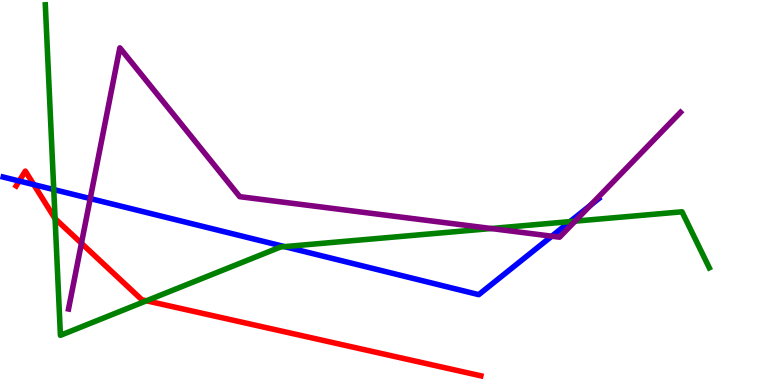[{'lines': ['blue', 'red'], 'intersections': [{'x': 0.248, 'y': 5.3}, {'x': 0.436, 'y': 5.2}]}, {'lines': ['green', 'red'], 'intersections': [{'x': 0.711, 'y': 4.32}, {'x': 1.89, 'y': 2.19}]}, {'lines': ['purple', 'red'], 'intersections': [{'x': 1.05, 'y': 3.68}]}, {'lines': ['blue', 'green'], 'intersections': [{'x': 0.694, 'y': 5.08}, {'x': 3.67, 'y': 3.59}, {'x': 7.35, 'y': 4.24}]}, {'lines': ['blue', 'purple'], 'intersections': [{'x': 1.16, 'y': 4.84}, {'x': 7.12, 'y': 3.86}, {'x': 7.62, 'y': 4.67}]}, {'lines': ['green', 'purple'], 'intersections': [{'x': 6.34, 'y': 4.06}, {'x': 7.42, 'y': 4.26}]}]